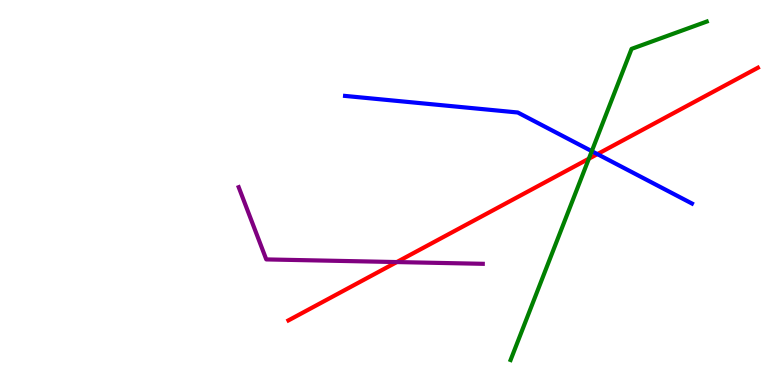[{'lines': ['blue', 'red'], 'intersections': [{'x': 7.71, 'y': 6.0}]}, {'lines': ['green', 'red'], 'intersections': [{'x': 7.6, 'y': 5.88}]}, {'lines': ['purple', 'red'], 'intersections': [{'x': 5.12, 'y': 3.19}]}, {'lines': ['blue', 'green'], 'intersections': [{'x': 7.64, 'y': 6.07}]}, {'lines': ['blue', 'purple'], 'intersections': []}, {'lines': ['green', 'purple'], 'intersections': []}]